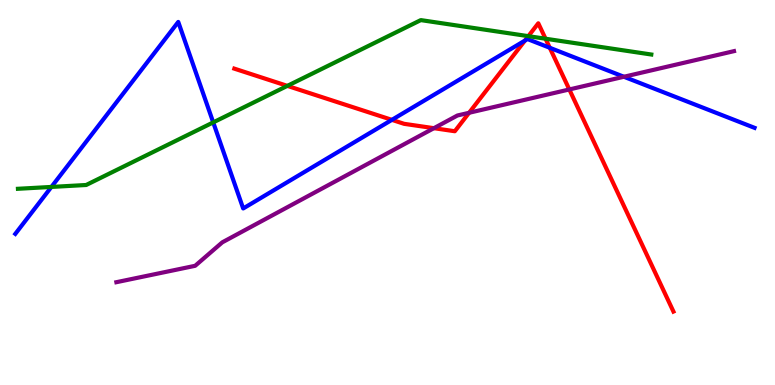[{'lines': ['blue', 'red'], 'intersections': [{'x': 5.06, 'y': 6.89}, {'x': 6.77, 'y': 8.95}, {'x': 7.09, 'y': 8.76}]}, {'lines': ['green', 'red'], 'intersections': [{'x': 3.71, 'y': 7.77}, {'x': 6.82, 'y': 9.06}, {'x': 7.04, 'y': 8.99}]}, {'lines': ['purple', 'red'], 'intersections': [{'x': 5.6, 'y': 6.67}, {'x': 6.05, 'y': 7.07}, {'x': 7.35, 'y': 7.68}]}, {'lines': ['blue', 'green'], 'intersections': [{'x': 0.663, 'y': 5.14}, {'x': 2.75, 'y': 6.82}]}, {'lines': ['blue', 'purple'], 'intersections': [{'x': 8.05, 'y': 8.01}]}, {'lines': ['green', 'purple'], 'intersections': []}]